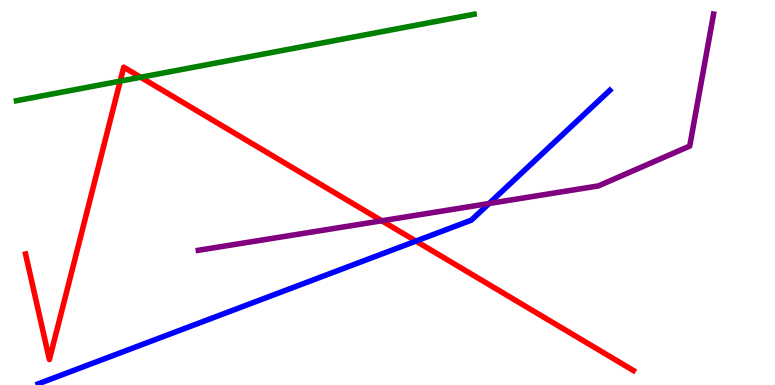[{'lines': ['blue', 'red'], 'intersections': [{'x': 5.37, 'y': 3.74}]}, {'lines': ['green', 'red'], 'intersections': [{'x': 1.55, 'y': 7.89}, {'x': 1.81, 'y': 7.99}]}, {'lines': ['purple', 'red'], 'intersections': [{'x': 4.93, 'y': 4.27}]}, {'lines': ['blue', 'green'], 'intersections': []}, {'lines': ['blue', 'purple'], 'intersections': [{'x': 6.31, 'y': 4.71}]}, {'lines': ['green', 'purple'], 'intersections': []}]